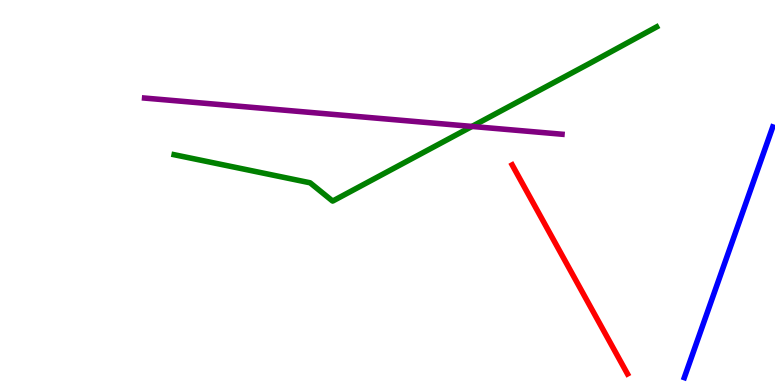[{'lines': ['blue', 'red'], 'intersections': []}, {'lines': ['green', 'red'], 'intersections': []}, {'lines': ['purple', 'red'], 'intersections': []}, {'lines': ['blue', 'green'], 'intersections': []}, {'lines': ['blue', 'purple'], 'intersections': []}, {'lines': ['green', 'purple'], 'intersections': [{'x': 6.09, 'y': 6.72}]}]